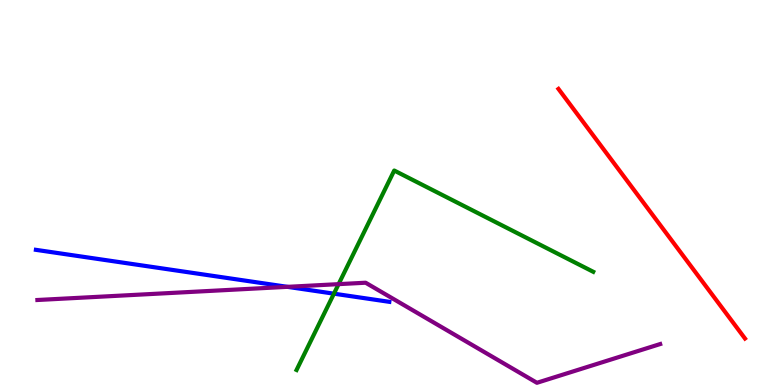[{'lines': ['blue', 'red'], 'intersections': []}, {'lines': ['green', 'red'], 'intersections': []}, {'lines': ['purple', 'red'], 'intersections': []}, {'lines': ['blue', 'green'], 'intersections': [{'x': 4.31, 'y': 2.37}]}, {'lines': ['blue', 'purple'], 'intersections': [{'x': 3.71, 'y': 2.55}]}, {'lines': ['green', 'purple'], 'intersections': [{'x': 4.37, 'y': 2.62}]}]